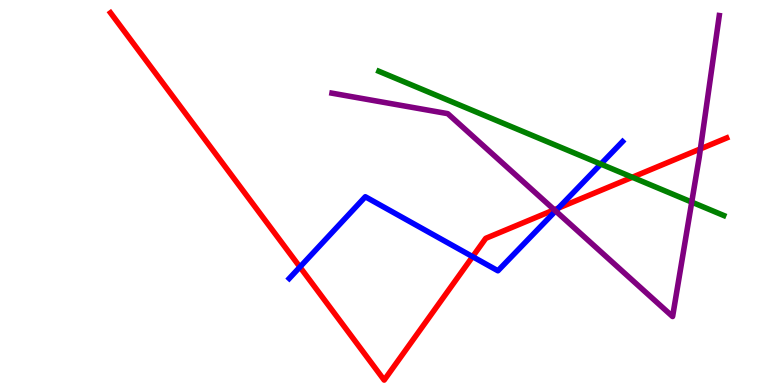[{'lines': ['blue', 'red'], 'intersections': [{'x': 3.87, 'y': 3.06}, {'x': 6.1, 'y': 3.33}, {'x': 7.21, 'y': 4.6}]}, {'lines': ['green', 'red'], 'intersections': [{'x': 8.16, 'y': 5.4}]}, {'lines': ['purple', 'red'], 'intersections': [{'x': 7.15, 'y': 4.55}, {'x': 9.04, 'y': 6.13}]}, {'lines': ['blue', 'green'], 'intersections': [{'x': 7.75, 'y': 5.74}]}, {'lines': ['blue', 'purple'], 'intersections': [{'x': 7.17, 'y': 4.52}]}, {'lines': ['green', 'purple'], 'intersections': [{'x': 8.93, 'y': 4.75}]}]